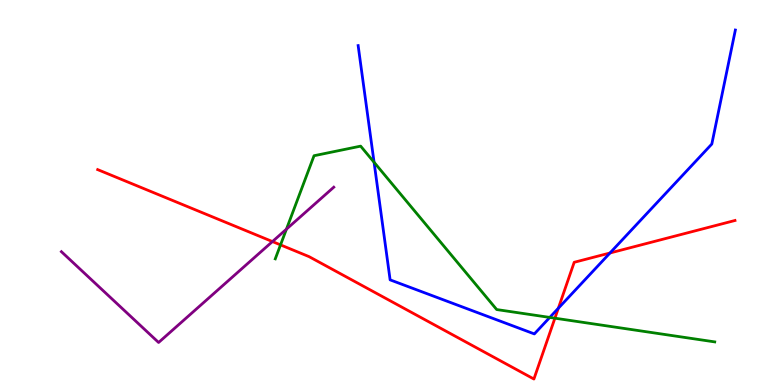[{'lines': ['blue', 'red'], 'intersections': [{'x': 7.2, 'y': 1.99}, {'x': 7.87, 'y': 3.43}]}, {'lines': ['green', 'red'], 'intersections': [{'x': 3.62, 'y': 3.64}, {'x': 7.16, 'y': 1.74}]}, {'lines': ['purple', 'red'], 'intersections': [{'x': 3.52, 'y': 3.73}]}, {'lines': ['blue', 'green'], 'intersections': [{'x': 4.83, 'y': 5.79}, {'x': 7.09, 'y': 1.76}]}, {'lines': ['blue', 'purple'], 'intersections': []}, {'lines': ['green', 'purple'], 'intersections': [{'x': 3.7, 'y': 4.05}]}]